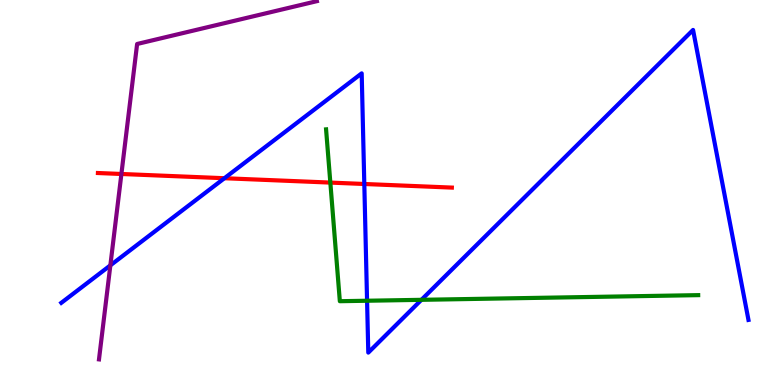[{'lines': ['blue', 'red'], 'intersections': [{'x': 2.9, 'y': 5.37}, {'x': 4.7, 'y': 5.22}]}, {'lines': ['green', 'red'], 'intersections': [{'x': 4.26, 'y': 5.26}]}, {'lines': ['purple', 'red'], 'intersections': [{'x': 1.57, 'y': 5.48}]}, {'lines': ['blue', 'green'], 'intersections': [{'x': 4.74, 'y': 2.19}, {'x': 5.44, 'y': 2.21}]}, {'lines': ['blue', 'purple'], 'intersections': [{'x': 1.42, 'y': 3.11}]}, {'lines': ['green', 'purple'], 'intersections': []}]